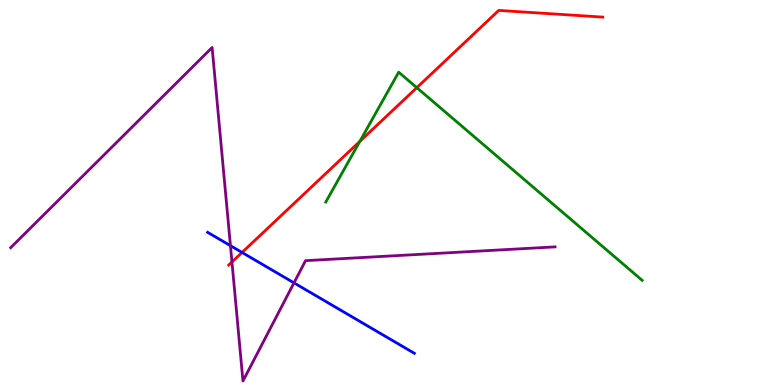[{'lines': ['blue', 'red'], 'intersections': [{'x': 3.12, 'y': 3.44}]}, {'lines': ['green', 'red'], 'intersections': [{'x': 4.64, 'y': 6.33}, {'x': 5.38, 'y': 7.72}]}, {'lines': ['purple', 'red'], 'intersections': [{'x': 2.99, 'y': 3.2}]}, {'lines': ['blue', 'green'], 'intersections': []}, {'lines': ['blue', 'purple'], 'intersections': [{'x': 2.97, 'y': 3.62}, {'x': 3.79, 'y': 2.65}]}, {'lines': ['green', 'purple'], 'intersections': []}]